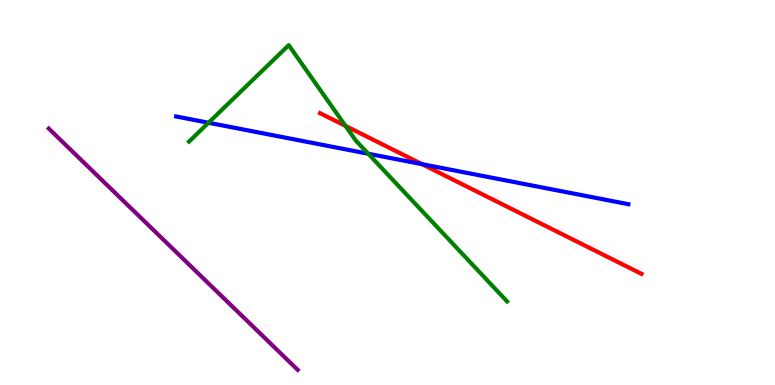[{'lines': ['blue', 'red'], 'intersections': [{'x': 5.45, 'y': 5.74}]}, {'lines': ['green', 'red'], 'intersections': [{'x': 4.46, 'y': 6.73}]}, {'lines': ['purple', 'red'], 'intersections': []}, {'lines': ['blue', 'green'], 'intersections': [{'x': 2.69, 'y': 6.81}, {'x': 4.75, 'y': 6.01}]}, {'lines': ['blue', 'purple'], 'intersections': []}, {'lines': ['green', 'purple'], 'intersections': []}]